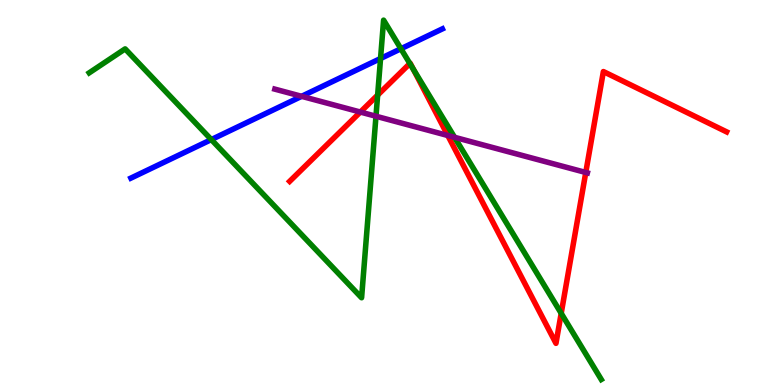[{'lines': ['blue', 'red'], 'intersections': []}, {'lines': ['green', 'red'], 'intersections': [{'x': 4.87, 'y': 7.53}, {'x': 5.29, 'y': 8.35}, {'x': 5.33, 'y': 8.2}, {'x': 7.24, 'y': 1.86}]}, {'lines': ['purple', 'red'], 'intersections': [{'x': 4.65, 'y': 7.09}, {'x': 5.78, 'y': 6.48}, {'x': 7.56, 'y': 5.52}]}, {'lines': ['blue', 'green'], 'intersections': [{'x': 2.73, 'y': 6.37}, {'x': 4.91, 'y': 8.48}, {'x': 5.17, 'y': 8.73}]}, {'lines': ['blue', 'purple'], 'intersections': [{'x': 3.89, 'y': 7.5}]}, {'lines': ['green', 'purple'], 'intersections': [{'x': 4.85, 'y': 6.98}, {'x': 5.87, 'y': 6.43}]}]